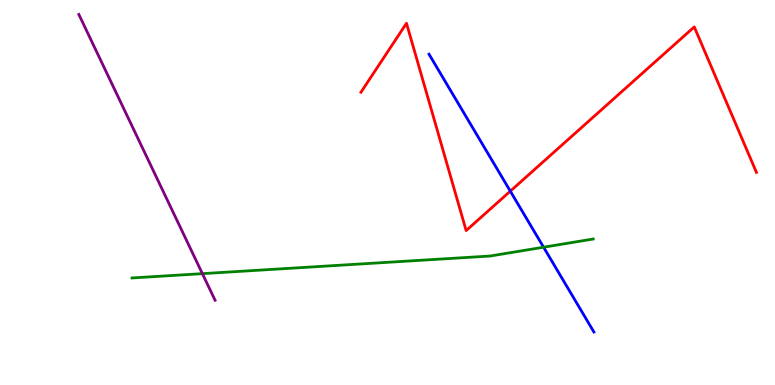[{'lines': ['blue', 'red'], 'intersections': [{'x': 6.58, 'y': 5.03}]}, {'lines': ['green', 'red'], 'intersections': []}, {'lines': ['purple', 'red'], 'intersections': []}, {'lines': ['blue', 'green'], 'intersections': [{'x': 7.01, 'y': 3.58}]}, {'lines': ['blue', 'purple'], 'intersections': []}, {'lines': ['green', 'purple'], 'intersections': [{'x': 2.61, 'y': 2.89}]}]